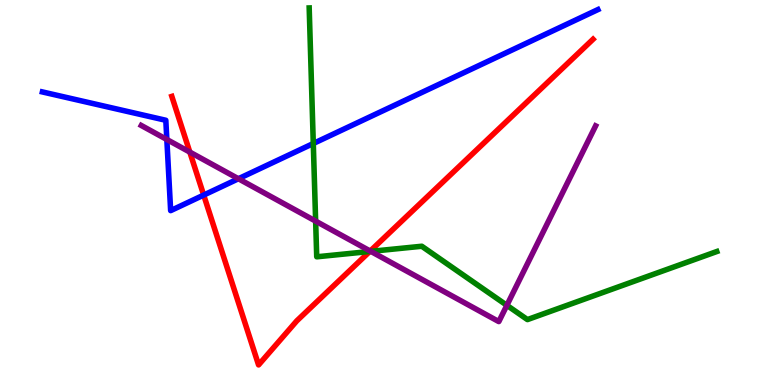[{'lines': ['blue', 'red'], 'intersections': [{'x': 2.63, 'y': 4.93}]}, {'lines': ['green', 'red'], 'intersections': [{'x': 4.77, 'y': 3.47}]}, {'lines': ['purple', 'red'], 'intersections': [{'x': 2.45, 'y': 6.05}, {'x': 4.78, 'y': 3.48}]}, {'lines': ['blue', 'green'], 'intersections': [{'x': 4.04, 'y': 6.27}]}, {'lines': ['blue', 'purple'], 'intersections': [{'x': 2.15, 'y': 6.38}, {'x': 3.08, 'y': 5.36}]}, {'lines': ['green', 'purple'], 'intersections': [{'x': 4.07, 'y': 4.26}, {'x': 4.78, 'y': 3.47}, {'x': 6.54, 'y': 2.07}]}]